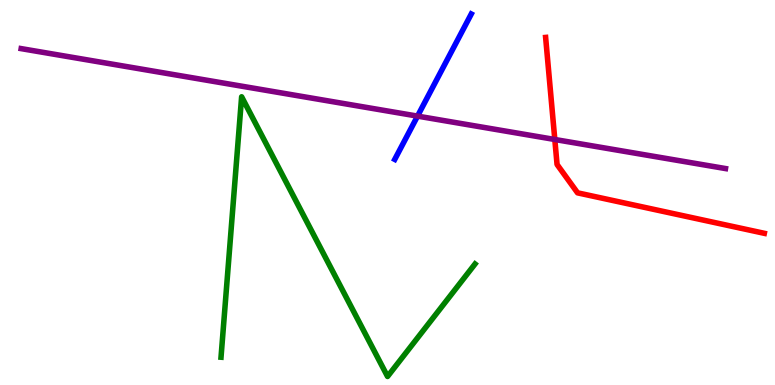[{'lines': ['blue', 'red'], 'intersections': []}, {'lines': ['green', 'red'], 'intersections': []}, {'lines': ['purple', 'red'], 'intersections': [{'x': 7.16, 'y': 6.38}]}, {'lines': ['blue', 'green'], 'intersections': []}, {'lines': ['blue', 'purple'], 'intersections': [{'x': 5.39, 'y': 6.98}]}, {'lines': ['green', 'purple'], 'intersections': []}]